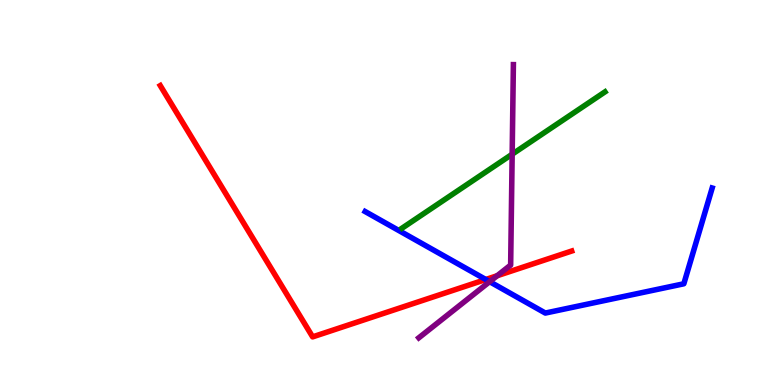[{'lines': ['blue', 'red'], 'intersections': [{'x': 6.27, 'y': 2.74}]}, {'lines': ['green', 'red'], 'intersections': []}, {'lines': ['purple', 'red'], 'intersections': [{'x': 6.42, 'y': 2.84}]}, {'lines': ['blue', 'green'], 'intersections': []}, {'lines': ['blue', 'purple'], 'intersections': [{'x': 6.32, 'y': 2.68}]}, {'lines': ['green', 'purple'], 'intersections': [{'x': 6.61, 'y': 5.99}]}]